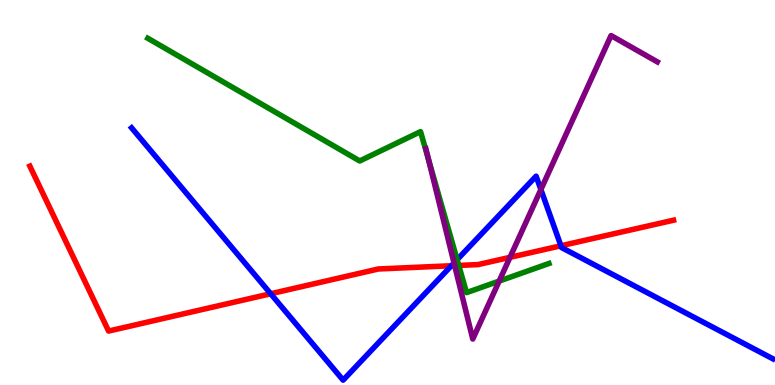[{'lines': ['blue', 'red'], 'intersections': [{'x': 3.49, 'y': 2.37}, {'x': 5.82, 'y': 3.1}, {'x': 7.24, 'y': 3.62}]}, {'lines': ['green', 'red'], 'intersections': [{'x': 5.92, 'y': 3.11}]}, {'lines': ['purple', 'red'], 'intersections': [{'x': 5.87, 'y': 3.1}, {'x': 6.58, 'y': 3.32}]}, {'lines': ['blue', 'green'], 'intersections': [{'x': 5.9, 'y': 3.26}]}, {'lines': ['blue', 'purple'], 'intersections': [{'x': 5.86, 'y': 3.17}, {'x': 6.98, 'y': 5.08}]}, {'lines': ['green', 'purple'], 'intersections': [{'x': 5.53, 'y': 5.86}, {'x': 6.44, 'y': 2.7}]}]